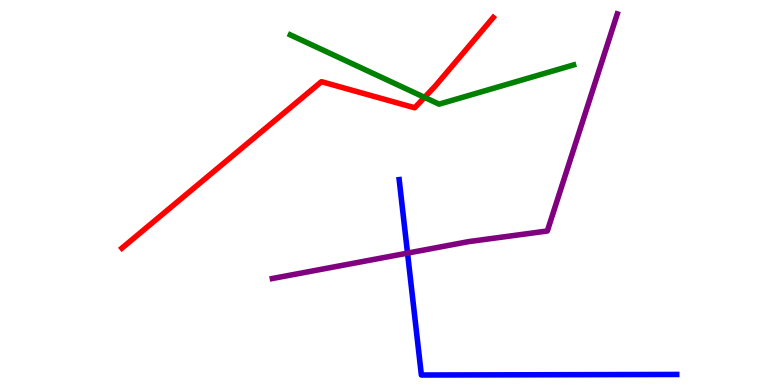[{'lines': ['blue', 'red'], 'intersections': []}, {'lines': ['green', 'red'], 'intersections': [{'x': 5.48, 'y': 7.47}]}, {'lines': ['purple', 'red'], 'intersections': []}, {'lines': ['blue', 'green'], 'intersections': []}, {'lines': ['blue', 'purple'], 'intersections': [{'x': 5.26, 'y': 3.43}]}, {'lines': ['green', 'purple'], 'intersections': []}]